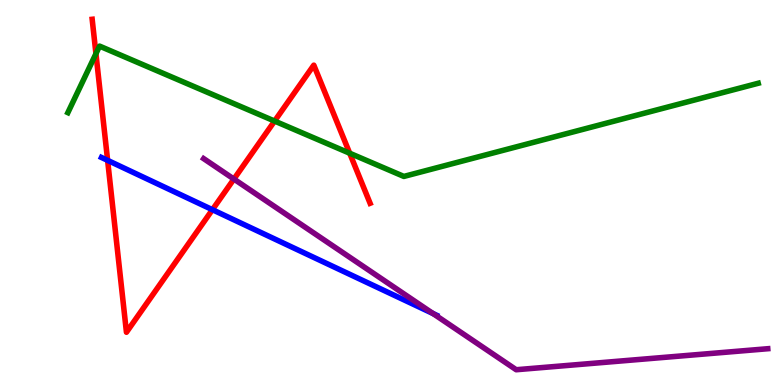[{'lines': ['blue', 'red'], 'intersections': [{'x': 1.39, 'y': 5.83}, {'x': 2.74, 'y': 4.55}]}, {'lines': ['green', 'red'], 'intersections': [{'x': 1.24, 'y': 8.61}, {'x': 3.54, 'y': 6.86}, {'x': 4.51, 'y': 6.02}]}, {'lines': ['purple', 'red'], 'intersections': [{'x': 3.02, 'y': 5.35}]}, {'lines': ['blue', 'green'], 'intersections': []}, {'lines': ['blue', 'purple'], 'intersections': [{'x': 5.59, 'y': 1.86}]}, {'lines': ['green', 'purple'], 'intersections': []}]